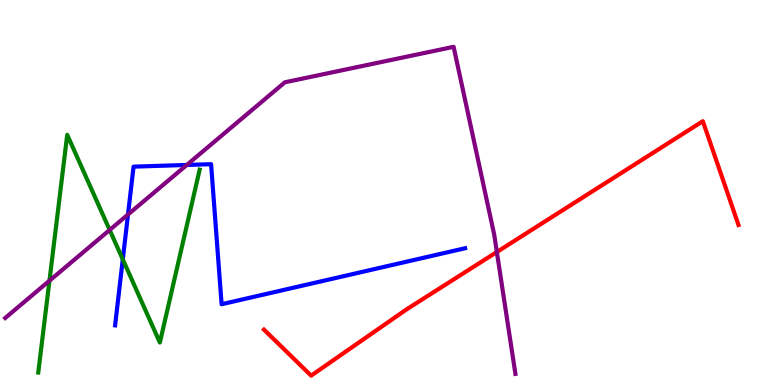[{'lines': ['blue', 'red'], 'intersections': []}, {'lines': ['green', 'red'], 'intersections': []}, {'lines': ['purple', 'red'], 'intersections': [{'x': 6.41, 'y': 3.45}]}, {'lines': ['blue', 'green'], 'intersections': [{'x': 1.58, 'y': 3.26}]}, {'lines': ['blue', 'purple'], 'intersections': [{'x': 1.65, 'y': 4.43}, {'x': 2.41, 'y': 5.72}]}, {'lines': ['green', 'purple'], 'intersections': [{'x': 0.638, 'y': 2.71}, {'x': 1.42, 'y': 4.03}]}]